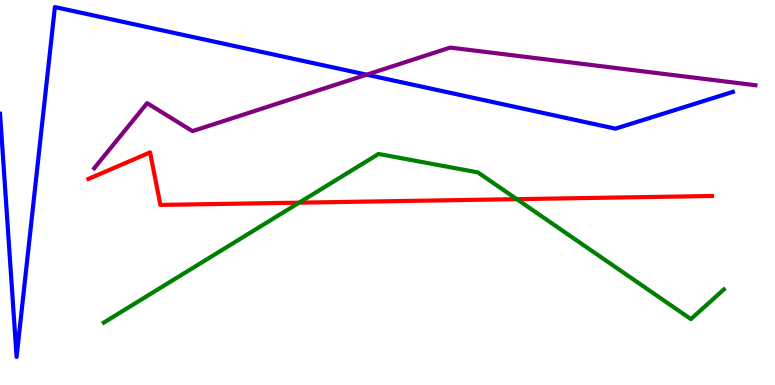[{'lines': ['blue', 'red'], 'intersections': []}, {'lines': ['green', 'red'], 'intersections': [{'x': 3.86, 'y': 4.74}, {'x': 6.67, 'y': 4.83}]}, {'lines': ['purple', 'red'], 'intersections': []}, {'lines': ['blue', 'green'], 'intersections': []}, {'lines': ['blue', 'purple'], 'intersections': [{'x': 4.73, 'y': 8.06}]}, {'lines': ['green', 'purple'], 'intersections': []}]